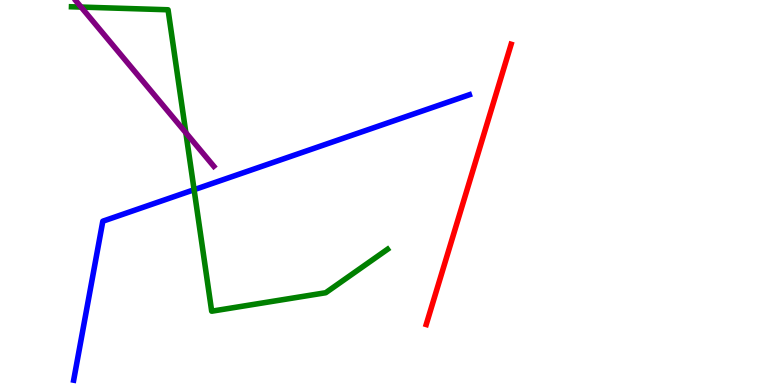[{'lines': ['blue', 'red'], 'intersections': []}, {'lines': ['green', 'red'], 'intersections': []}, {'lines': ['purple', 'red'], 'intersections': []}, {'lines': ['blue', 'green'], 'intersections': [{'x': 2.5, 'y': 5.07}]}, {'lines': ['blue', 'purple'], 'intersections': []}, {'lines': ['green', 'purple'], 'intersections': [{'x': 1.05, 'y': 9.82}, {'x': 2.4, 'y': 6.55}]}]